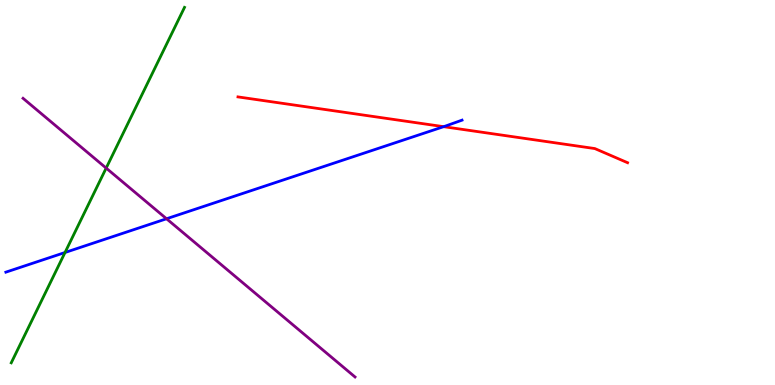[{'lines': ['blue', 'red'], 'intersections': [{'x': 5.72, 'y': 6.71}]}, {'lines': ['green', 'red'], 'intersections': []}, {'lines': ['purple', 'red'], 'intersections': []}, {'lines': ['blue', 'green'], 'intersections': [{'x': 0.839, 'y': 3.44}]}, {'lines': ['blue', 'purple'], 'intersections': [{'x': 2.15, 'y': 4.32}]}, {'lines': ['green', 'purple'], 'intersections': [{'x': 1.37, 'y': 5.63}]}]